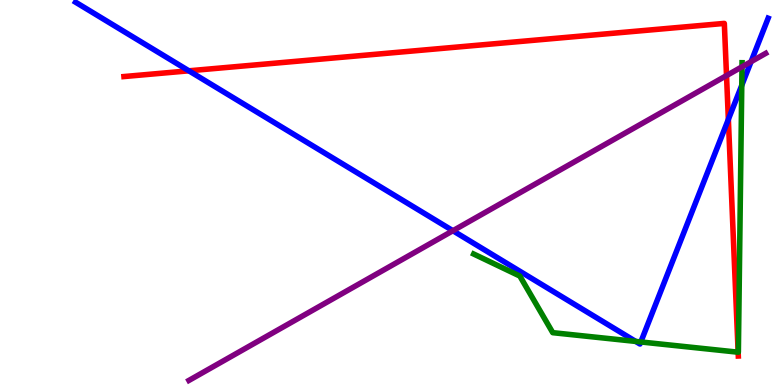[{'lines': ['blue', 'red'], 'intersections': [{'x': 2.44, 'y': 8.16}, {'x': 9.4, 'y': 6.9}]}, {'lines': ['green', 'red'], 'intersections': [{'x': 9.52, 'y': 0.852}]}, {'lines': ['purple', 'red'], 'intersections': [{'x': 9.37, 'y': 8.04}]}, {'lines': ['blue', 'green'], 'intersections': [{'x': 8.2, 'y': 1.13}, {'x': 8.27, 'y': 1.12}, {'x': 9.57, 'y': 7.78}]}, {'lines': ['blue', 'purple'], 'intersections': [{'x': 5.84, 'y': 4.01}, {'x': 9.69, 'y': 8.4}]}, {'lines': ['green', 'purple'], 'intersections': [{'x': 9.57, 'y': 8.27}]}]